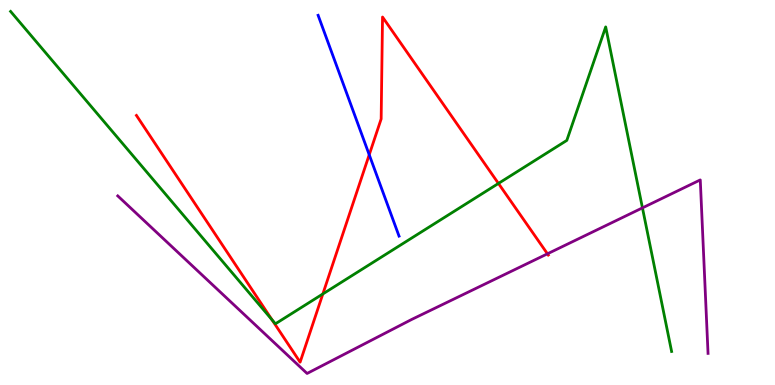[{'lines': ['blue', 'red'], 'intersections': [{'x': 4.76, 'y': 5.98}]}, {'lines': ['green', 'red'], 'intersections': [{'x': 3.51, 'y': 1.7}, {'x': 4.17, 'y': 2.36}, {'x': 6.43, 'y': 5.24}]}, {'lines': ['purple', 'red'], 'intersections': [{'x': 7.06, 'y': 3.41}]}, {'lines': ['blue', 'green'], 'intersections': []}, {'lines': ['blue', 'purple'], 'intersections': []}, {'lines': ['green', 'purple'], 'intersections': [{'x': 8.29, 'y': 4.6}]}]